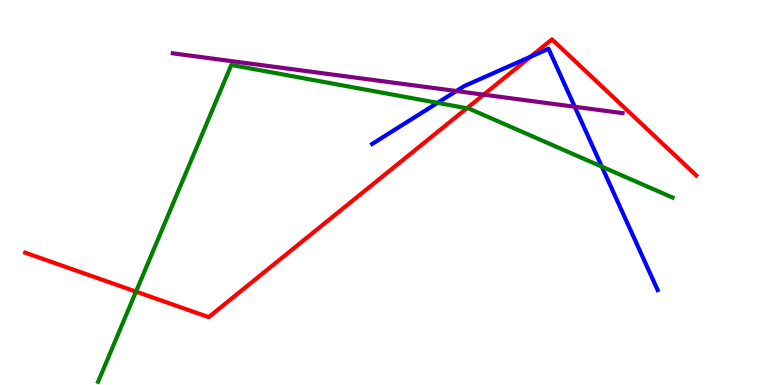[{'lines': ['blue', 'red'], 'intersections': [{'x': 6.85, 'y': 8.53}]}, {'lines': ['green', 'red'], 'intersections': [{'x': 1.75, 'y': 2.43}, {'x': 6.02, 'y': 7.19}]}, {'lines': ['purple', 'red'], 'intersections': [{'x': 6.24, 'y': 7.54}]}, {'lines': ['blue', 'green'], 'intersections': [{'x': 5.65, 'y': 7.33}, {'x': 7.77, 'y': 5.67}]}, {'lines': ['blue', 'purple'], 'intersections': [{'x': 5.89, 'y': 7.64}, {'x': 7.42, 'y': 7.23}]}, {'lines': ['green', 'purple'], 'intersections': []}]